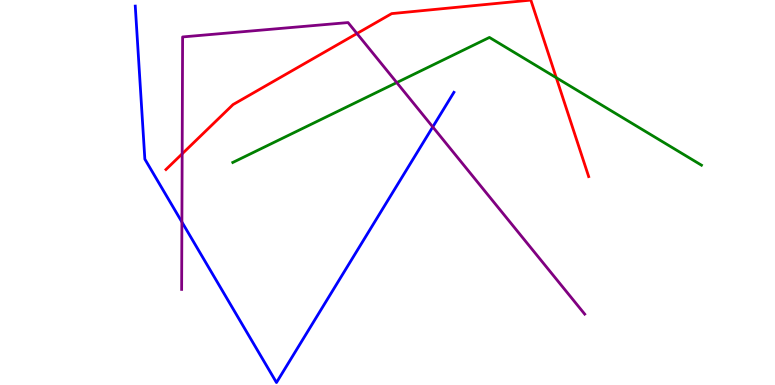[{'lines': ['blue', 'red'], 'intersections': []}, {'lines': ['green', 'red'], 'intersections': [{'x': 7.18, 'y': 7.98}]}, {'lines': ['purple', 'red'], 'intersections': [{'x': 2.35, 'y': 6.0}, {'x': 4.61, 'y': 9.13}]}, {'lines': ['blue', 'green'], 'intersections': []}, {'lines': ['blue', 'purple'], 'intersections': [{'x': 2.35, 'y': 4.23}, {'x': 5.58, 'y': 6.7}]}, {'lines': ['green', 'purple'], 'intersections': [{'x': 5.12, 'y': 7.85}]}]